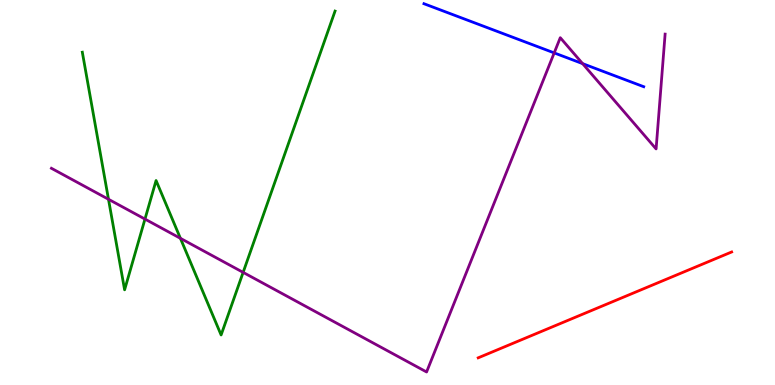[{'lines': ['blue', 'red'], 'intersections': []}, {'lines': ['green', 'red'], 'intersections': []}, {'lines': ['purple', 'red'], 'intersections': []}, {'lines': ['blue', 'green'], 'intersections': []}, {'lines': ['blue', 'purple'], 'intersections': [{'x': 7.15, 'y': 8.63}, {'x': 7.52, 'y': 8.35}]}, {'lines': ['green', 'purple'], 'intersections': [{'x': 1.4, 'y': 4.82}, {'x': 1.87, 'y': 4.31}, {'x': 2.33, 'y': 3.81}, {'x': 3.14, 'y': 2.93}]}]